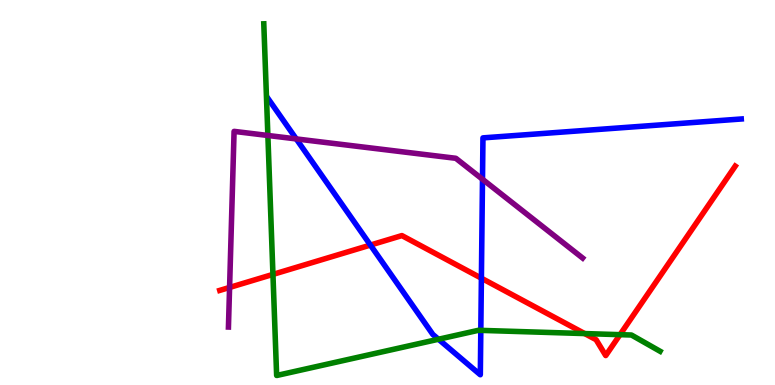[{'lines': ['blue', 'red'], 'intersections': [{'x': 4.78, 'y': 3.63}, {'x': 6.21, 'y': 2.77}]}, {'lines': ['green', 'red'], 'intersections': [{'x': 3.52, 'y': 2.87}, {'x': 7.54, 'y': 1.34}, {'x': 8.0, 'y': 1.31}]}, {'lines': ['purple', 'red'], 'intersections': [{'x': 2.96, 'y': 2.53}]}, {'lines': ['blue', 'green'], 'intersections': [{'x': 5.66, 'y': 1.19}, {'x': 6.2, 'y': 1.42}]}, {'lines': ['blue', 'purple'], 'intersections': [{'x': 3.82, 'y': 6.39}, {'x': 6.23, 'y': 5.34}]}, {'lines': ['green', 'purple'], 'intersections': [{'x': 3.46, 'y': 6.48}]}]